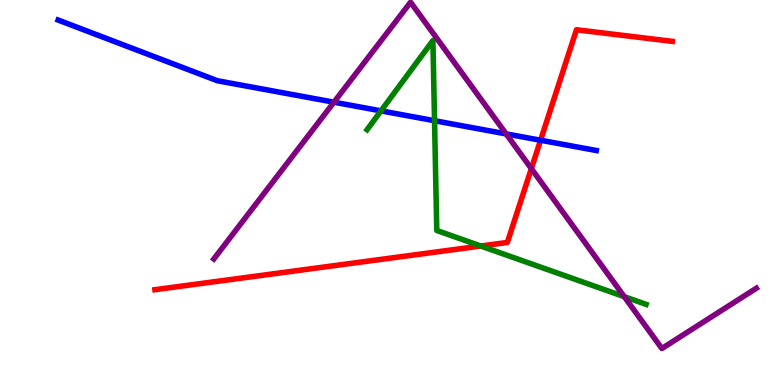[{'lines': ['blue', 'red'], 'intersections': [{'x': 6.98, 'y': 6.36}]}, {'lines': ['green', 'red'], 'intersections': [{'x': 6.2, 'y': 3.61}]}, {'lines': ['purple', 'red'], 'intersections': [{'x': 6.86, 'y': 5.62}]}, {'lines': ['blue', 'green'], 'intersections': [{'x': 4.92, 'y': 7.12}, {'x': 5.61, 'y': 6.86}]}, {'lines': ['blue', 'purple'], 'intersections': [{'x': 4.31, 'y': 7.35}, {'x': 6.53, 'y': 6.52}]}, {'lines': ['green', 'purple'], 'intersections': [{'x': 8.05, 'y': 2.29}]}]